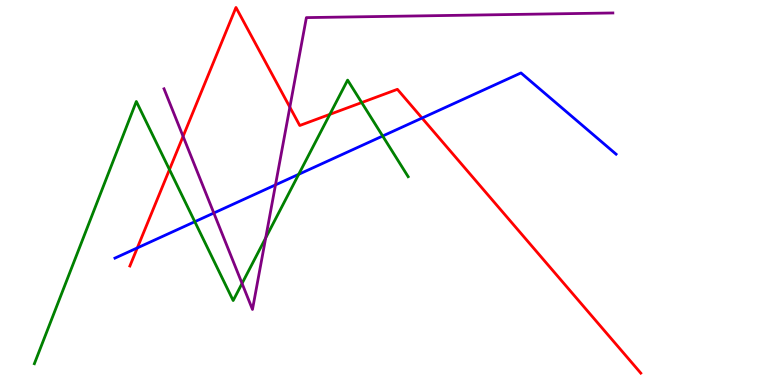[{'lines': ['blue', 'red'], 'intersections': [{'x': 1.77, 'y': 3.56}, {'x': 5.45, 'y': 6.93}]}, {'lines': ['green', 'red'], 'intersections': [{'x': 2.19, 'y': 5.6}, {'x': 4.26, 'y': 7.03}, {'x': 4.67, 'y': 7.34}]}, {'lines': ['purple', 'red'], 'intersections': [{'x': 2.36, 'y': 6.46}, {'x': 3.74, 'y': 7.22}]}, {'lines': ['blue', 'green'], 'intersections': [{'x': 2.51, 'y': 4.24}, {'x': 3.85, 'y': 5.47}, {'x': 4.94, 'y': 6.47}]}, {'lines': ['blue', 'purple'], 'intersections': [{'x': 2.76, 'y': 4.47}, {'x': 3.55, 'y': 5.2}]}, {'lines': ['green', 'purple'], 'intersections': [{'x': 3.12, 'y': 2.64}, {'x': 3.43, 'y': 3.82}]}]